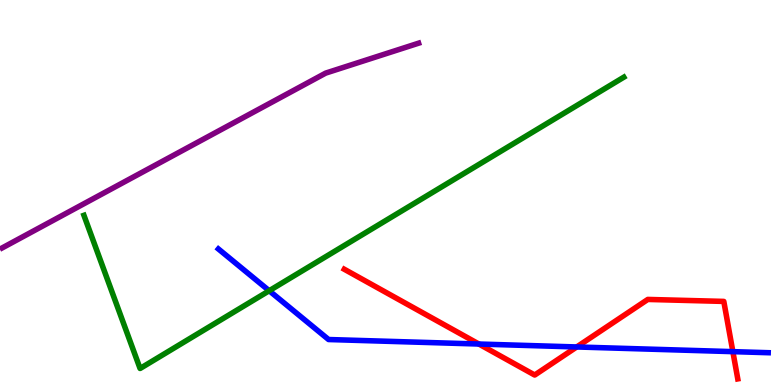[{'lines': ['blue', 'red'], 'intersections': [{'x': 6.18, 'y': 1.06}, {'x': 7.44, 'y': 0.988}, {'x': 9.46, 'y': 0.866}]}, {'lines': ['green', 'red'], 'intersections': []}, {'lines': ['purple', 'red'], 'intersections': []}, {'lines': ['blue', 'green'], 'intersections': [{'x': 3.47, 'y': 2.45}]}, {'lines': ['blue', 'purple'], 'intersections': []}, {'lines': ['green', 'purple'], 'intersections': []}]